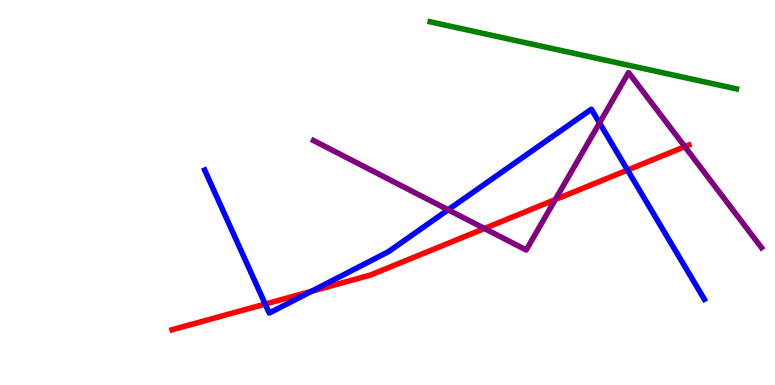[{'lines': ['blue', 'red'], 'intersections': [{'x': 3.42, 'y': 2.1}, {'x': 4.02, 'y': 2.43}, {'x': 8.1, 'y': 5.58}]}, {'lines': ['green', 'red'], 'intersections': []}, {'lines': ['purple', 'red'], 'intersections': [{'x': 6.25, 'y': 4.06}, {'x': 7.17, 'y': 4.82}, {'x': 8.84, 'y': 6.19}]}, {'lines': ['blue', 'green'], 'intersections': []}, {'lines': ['blue', 'purple'], 'intersections': [{'x': 5.78, 'y': 4.55}, {'x': 7.74, 'y': 6.81}]}, {'lines': ['green', 'purple'], 'intersections': []}]